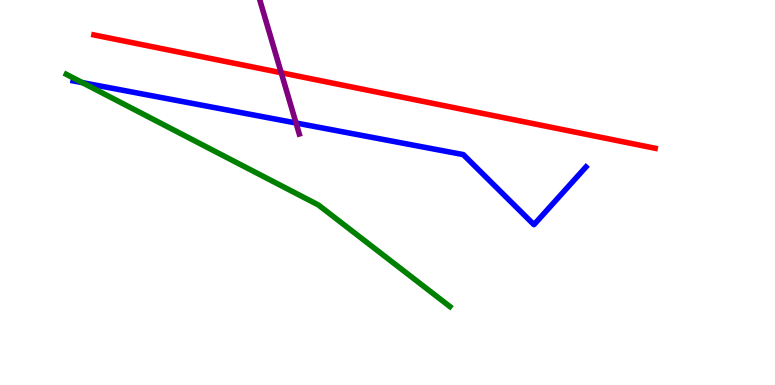[{'lines': ['blue', 'red'], 'intersections': []}, {'lines': ['green', 'red'], 'intersections': []}, {'lines': ['purple', 'red'], 'intersections': [{'x': 3.63, 'y': 8.11}]}, {'lines': ['blue', 'green'], 'intersections': [{'x': 1.06, 'y': 7.85}]}, {'lines': ['blue', 'purple'], 'intersections': [{'x': 3.82, 'y': 6.81}]}, {'lines': ['green', 'purple'], 'intersections': []}]